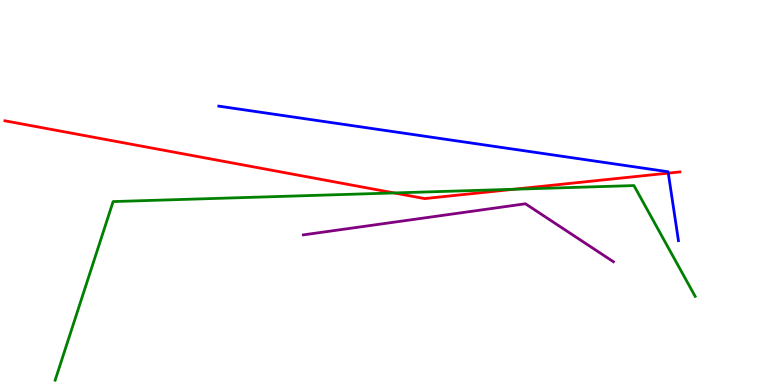[{'lines': ['blue', 'red'], 'intersections': [{'x': 8.62, 'y': 5.5}]}, {'lines': ['green', 'red'], 'intersections': [{'x': 5.09, 'y': 4.99}, {'x': 6.63, 'y': 5.08}]}, {'lines': ['purple', 'red'], 'intersections': []}, {'lines': ['blue', 'green'], 'intersections': []}, {'lines': ['blue', 'purple'], 'intersections': []}, {'lines': ['green', 'purple'], 'intersections': []}]